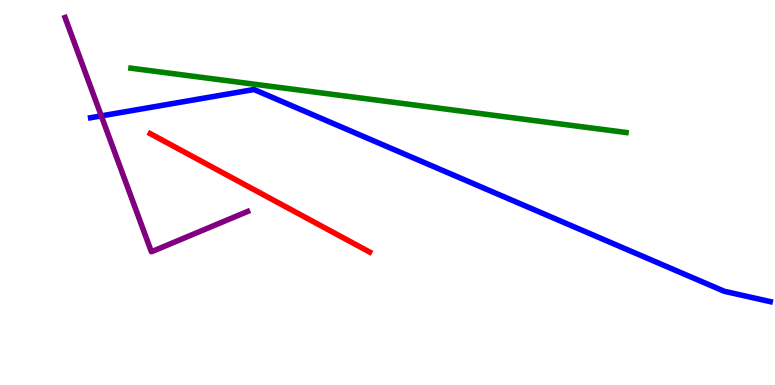[{'lines': ['blue', 'red'], 'intersections': []}, {'lines': ['green', 'red'], 'intersections': []}, {'lines': ['purple', 'red'], 'intersections': []}, {'lines': ['blue', 'green'], 'intersections': []}, {'lines': ['blue', 'purple'], 'intersections': [{'x': 1.31, 'y': 6.99}]}, {'lines': ['green', 'purple'], 'intersections': []}]